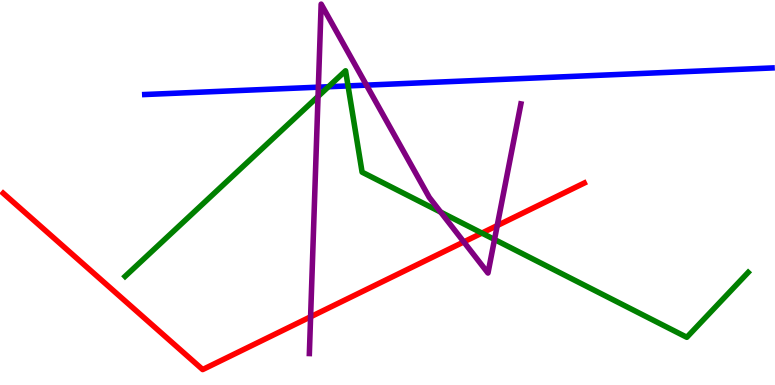[{'lines': ['blue', 'red'], 'intersections': []}, {'lines': ['green', 'red'], 'intersections': [{'x': 6.22, 'y': 3.95}]}, {'lines': ['purple', 'red'], 'intersections': [{'x': 4.01, 'y': 1.77}, {'x': 5.98, 'y': 3.72}, {'x': 6.42, 'y': 4.14}]}, {'lines': ['blue', 'green'], 'intersections': [{'x': 4.24, 'y': 7.75}, {'x': 4.49, 'y': 7.77}]}, {'lines': ['blue', 'purple'], 'intersections': [{'x': 4.11, 'y': 7.74}, {'x': 4.73, 'y': 7.79}]}, {'lines': ['green', 'purple'], 'intersections': [{'x': 4.1, 'y': 7.49}, {'x': 5.69, 'y': 4.49}, {'x': 6.38, 'y': 3.78}]}]